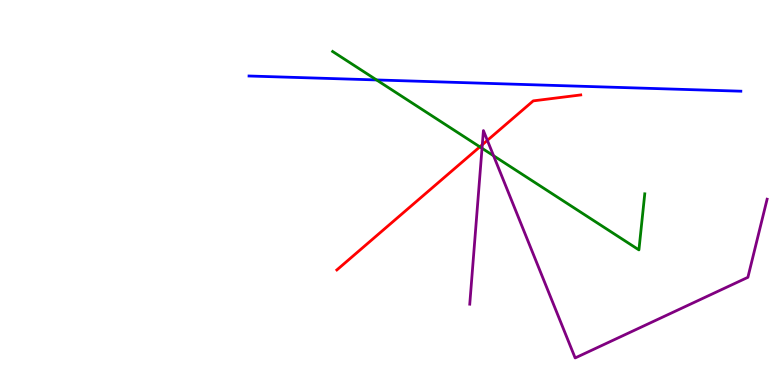[{'lines': ['blue', 'red'], 'intersections': []}, {'lines': ['green', 'red'], 'intersections': [{'x': 6.19, 'y': 6.19}]}, {'lines': ['purple', 'red'], 'intersections': [{'x': 6.22, 'y': 6.24}, {'x': 6.29, 'y': 6.35}]}, {'lines': ['blue', 'green'], 'intersections': [{'x': 4.86, 'y': 7.92}]}, {'lines': ['blue', 'purple'], 'intersections': []}, {'lines': ['green', 'purple'], 'intersections': [{'x': 6.22, 'y': 6.15}, {'x': 6.37, 'y': 5.95}]}]